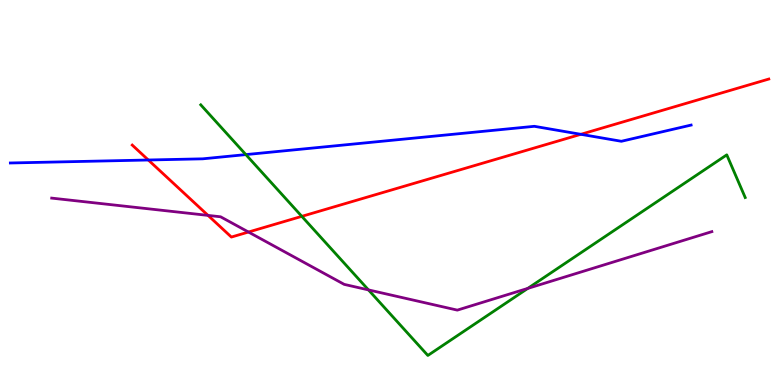[{'lines': ['blue', 'red'], 'intersections': [{'x': 1.91, 'y': 5.84}, {'x': 7.49, 'y': 6.51}]}, {'lines': ['green', 'red'], 'intersections': [{'x': 3.89, 'y': 4.38}]}, {'lines': ['purple', 'red'], 'intersections': [{'x': 2.68, 'y': 4.41}, {'x': 3.21, 'y': 3.97}]}, {'lines': ['blue', 'green'], 'intersections': [{'x': 3.17, 'y': 5.98}]}, {'lines': ['blue', 'purple'], 'intersections': []}, {'lines': ['green', 'purple'], 'intersections': [{'x': 4.75, 'y': 2.47}, {'x': 6.81, 'y': 2.51}]}]